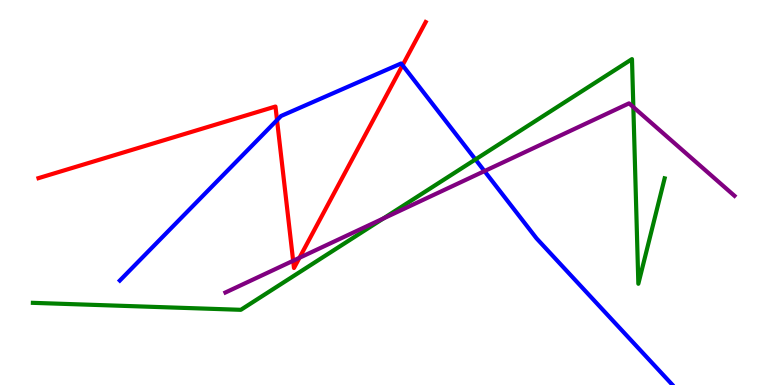[{'lines': ['blue', 'red'], 'intersections': [{'x': 3.57, 'y': 6.88}, {'x': 5.19, 'y': 8.31}]}, {'lines': ['green', 'red'], 'intersections': []}, {'lines': ['purple', 'red'], 'intersections': [{'x': 3.78, 'y': 3.23}, {'x': 3.86, 'y': 3.3}]}, {'lines': ['blue', 'green'], 'intersections': [{'x': 6.13, 'y': 5.86}]}, {'lines': ['blue', 'purple'], 'intersections': [{'x': 6.25, 'y': 5.56}]}, {'lines': ['green', 'purple'], 'intersections': [{'x': 4.95, 'y': 4.32}, {'x': 8.17, 'y': 7.22}]}]